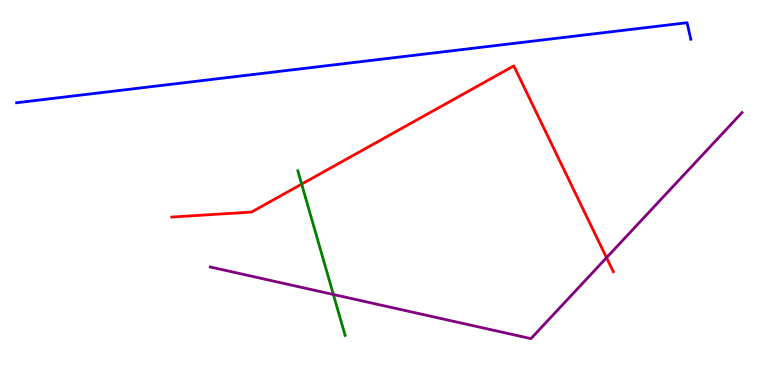[{'lines': ['blue', 'red'], 'intersections': []}, {'lines': ['green', 'red'], 'intersections': [{'x': 3.89, 'y': 5.22}]}, {'lines': ['purple', 'red'], 'intersections': [{'x': 7.83, 'y': 3.31}]}, {'lines': ['blue', 'green'], 'intersections': []}, {'lines': ['blue', 'purple'], 'intersections': []}, {'lines': ['green', 'purple'], 'intersections': [{'x': 4.3, 'y': 2.35}]}]